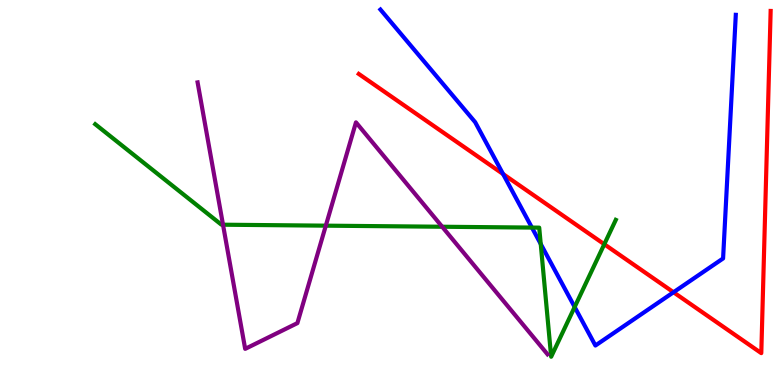[{'lines': ['blue', 'red'], 'intersections': [{'x': 6.49, 'y': 5.48}, {'x': 8.69, 'y': 2.41}]}, {'lines': ['green', 'red'], 'intersections': [{'x': 7.8, 'y': 3.66}]}, {'lines': ['purple', 'red'], 'intersections': []}, {'lines': ['blue', 'green'], 'intersections': [{'x': 6.86, 'y': 4.09}, {'x': 6.98, 'y': 3.66}, {'x': 7.41, 'y': 2.03}]}, {'lines': ['blue', 'purple'], 'intersections': []}, {'lines': ['green', 'purple'], 'intersections': [{'x': 2.88, 'y': 4.16}, {'x': 4.2, 'y': 4.14}, {'x': 5.71, 'y': 4.11}]}]